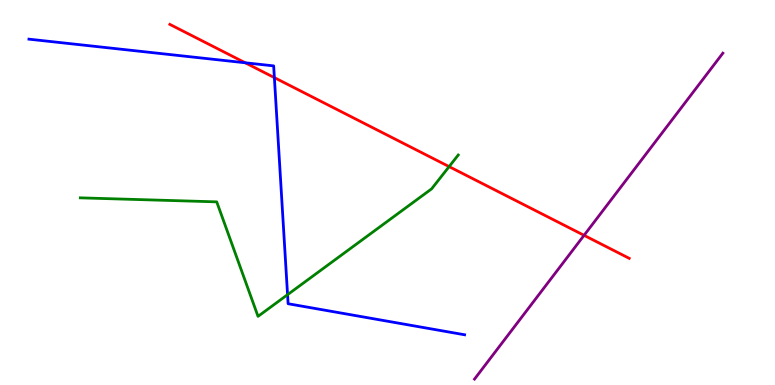[{'lines': ['blue', 'red'], 'intersections': [{'x': 3.16, 'y': 8.37}, {'x': 3.54, 'y': 7.98}]}, {'lines': ['green', 'red'], 'intersections': [{'x': 5.8, 'y': 5.67}]}, {'lines': ['purple', 'red'], 'intersections': [{'x': 7.54, 'y': 3.89}]}, {'lines': ['blue', 'green'], 'intersections': [{'x': 3.71, 'y': 2.35}]}, {'lines': ['blue', 'purple'], 'intersections': []}, {'lines': ['green', 'purple'], 'intersections': []}]